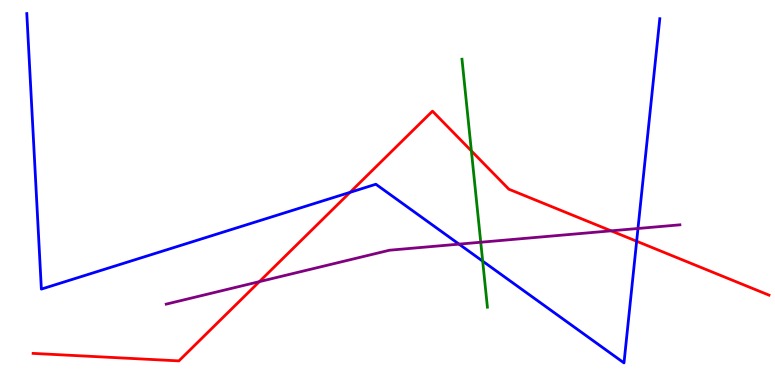[{'lines': ['blue', 'red'], 'intersections': [{'x': 4.52, 'y': 5.0}, {'x': 8.21, 'y': 3.73}]}, {'lines': ['green', 'red'], 'intersections': [{'x': 6.08, 'y': 6.08}]}, {'lines': ['purple', 'red'], 'intersections': [{'x': 3.35, 'y': 2.68}, {'x': 7.89, 'y': 4.0}]}, {'lines': ['blue', 'green'], 'intersections': [{'x': 6.23, 'y': 3.22}]}, {'lines': ['blue', 'purple'], 'intersections': [{'x': 5.92, 'y': 3.66}, {'x': 8.23, 'y': 4.07}]}, {'lines': ['green', 'purple'], 'intersections': [{'x': 6.2, 'y': 3.71}]}]